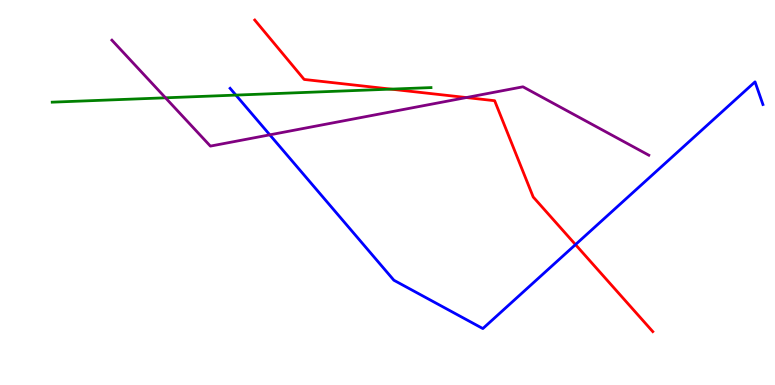[{'lines': ['blue', 'red'], 'intersections': [{'x': 7.43, 'y': 3.65}]}, {'lines': ['green', 'red'], 'intersections': [{'x': 5.04, 'y': 7.68}]}, {'lines': ['purple', 'red'], 'intersections': [{'x': 6.02, 'y': 7.47}]}, {'lines': ['blue', 'green'], 'intersections': [{'x': 3.04, 'y': 7.53}]}, {'lines': ['blue', 'purple'], 'intersections': [{'x': 3.48, 'y': 6.5}]}, {'lines': ['green', 'purple'], 'intersections': [{'x': 2.14, 'y': 7.46}]}]